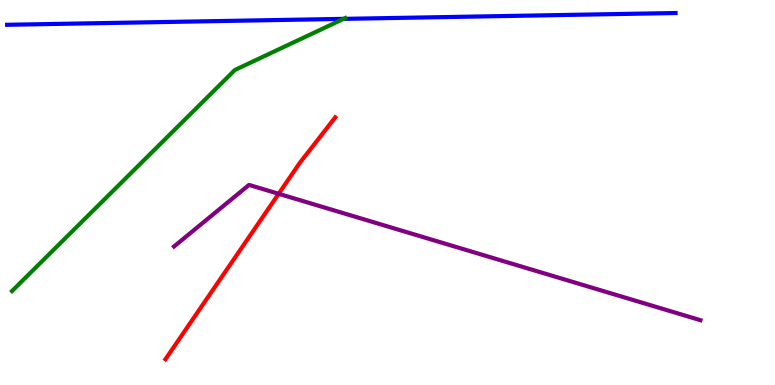[{'lines': ['blue', 'red'], 'intersections': []}, {'lines': ['green', 'red'], 'intersections': []}, {'lines': ['purple', 'red'], 'intersections': [{'x': 3.6, 'y': 4.97}]}, {'lines': ['blue', 'green'], 'intersections': [{'x': 4.43, 'y': 9.51}]}, {'lines': ['blue', 'purple'], 'intersections': []}, {'lines': ['green', 'purple'], 'intersections': []}]